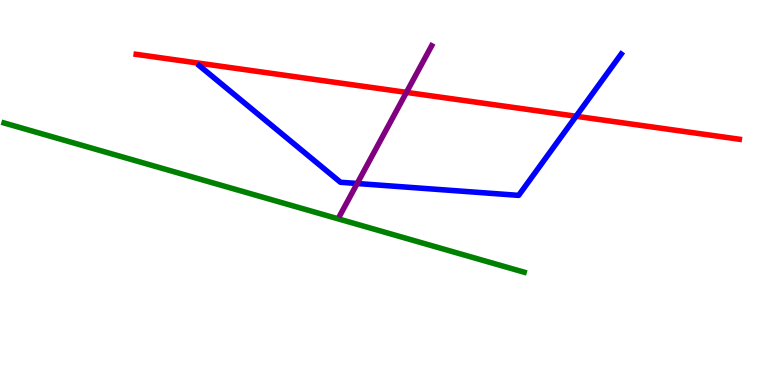[{'lines': ['blue', 'red'], 'intersections': [{'x': 7.43, 'y': 6.98}]}, {'lines': ['green', 'red'], 'intersections': []}, {'lines': ['purple', 'red'], 'intersections': [{'x': 5.24, 'y': 7.6}]}, {'lines': ['blue', 'green'], 'intersections': []}, {'lines': ['blue', 'purple'], 'intersections': [{'x': 4.61, 'y': 5.23}]}, {'lines': ['green', 'purple'], 'intersections': []}]